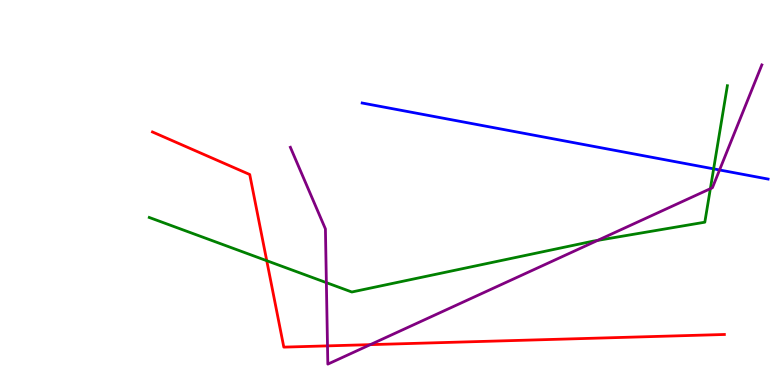[{'lines': ['blue', 'red'], 'intersections': []}, {'lines': ['green', 'red'], 'intersections': [{'x': 3.44, 'y': 3.23}]}, {'lines': ['purple', 'red'], 'intersections': [{'x': 4.23, 'y': 1.02}, {'x': 4.78, 'y': 1.05}]}, {'lines': ['blue', 'green'], 'intersections': [{'x': 9.21, 'y': 5.61}]}, {'lines': ['blue', 'purple'], 'intersections': [{'x': 9.28, 'y': 5.59}]}, {'lines': ['green', 'purple'], 'intersections': [{'x': 4.21, 'y': 2.66}, {'x': 7.71, 'y': 3.76}, {'x': 9.17, 'y': 5.1}]}]